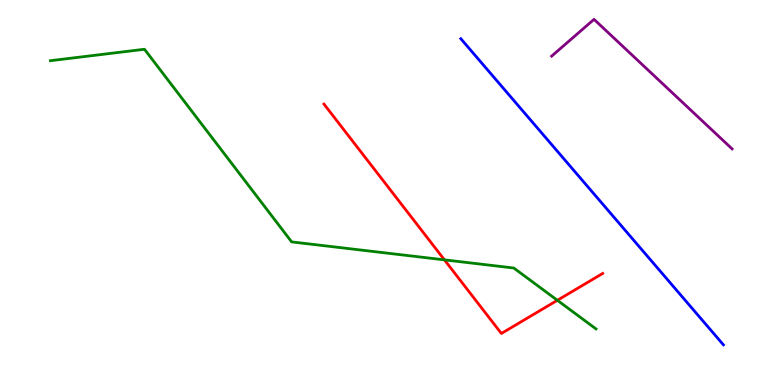[{'lines': ['blue', 'red'], 'intersections': []}, {'lines': ['green', 'red'], 'intersections': [{'x': 5.73, 'y': 3.25}, {'x': 7.19, 'y': 2.2}]}, {'lines': ['purple', 'red'], 'intersections': []}, {'lines': ['blue', 'green'], 'intersections': []}, {'lines': ['blue', 'purple'], 'intersections': []}, {'lines': ['green', 'purple'], 'intersections': []}]